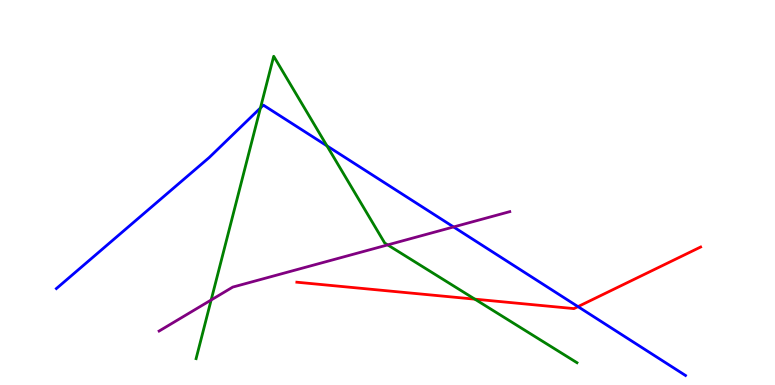[{'lines': ['blue', 'red'], 'intersections': [{'x': 7.46, 'y': 2.04}]}, {'lines': ['green', 'red'], 'intersections': [{'x': 6.13, 'y': 2.23}]}, {'lines': ['purple', 'red'], 'intersections': []}, {'lines': ['blue', 'green'], 'intersections': [{'x': 3.36, 'y': 7.2}, {'x': 4.22, 'y': 6.21}]}, {'lines': ['blue', 'purple'], 'intersections': [{'x': 5.85, 'y': 4.11}]}, {'lines': ['green', 'purple'], 'intersections': [{'x': 2.72, 'y': 2.21}, {'x': 5.0, 'y': 3.64}]}]